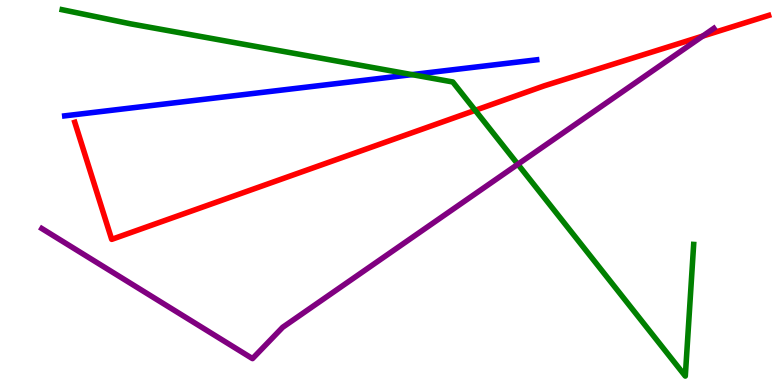[{'lines': ['blue', 'red'], 'intersections': []}, {'lines': ['green', 'red'], 'intersections': [{'x': 6.13, 'y': 7.13}]}, {'lines': ['purple', 'red'], 'intersections': [{'x': 9.07, 'y': 9.06}]}, {'lines': ['blue', 'green'], 'intersections': [{'x': 5.32, 'y': 8.06}]}, {'lines': ['blue', 'purple'], 'intersections': []}, {'lines': ['green', 'purple'], 'intersections': [{'x': 6.68, 'y': 5.73}]}]